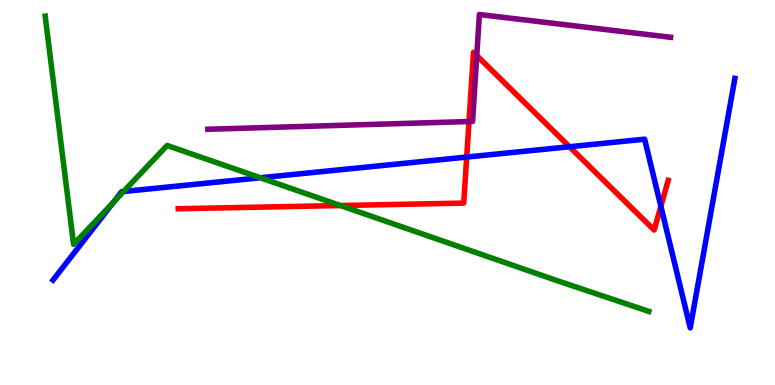[{'lines': ['blue', 'red'], 'intersections': [{'x': 6.02, 'y': 5.92}, {'x': 7.35, 'y': 6.19}, {'x': 8.53, 'y': 4.64}]}, {'lines': ['green', 'red'], 'intersections': [{'x': 4.39, 'y': 4.66}]}, {'lines': ['purple', 'red'], 'intersections': [{'x': 6.05, 'y': 6.84}, {'x': 6.15, 'y': 8.56}]}, {'lines': ['blue', 'green'], 'intersections': [{'x': 1.47, 'y': 4.75}, {'x': 1.59, 'y': 5.03}, {'x': 3.36, 'y': 5.38}]}, {'lines': ['blue', 'purple'], 'intersections': []}, {'lines': ['green', 'purple'], 'intersections': []}]